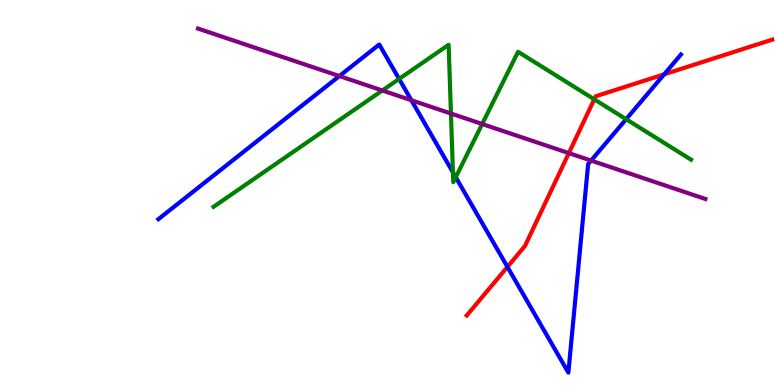[{'lines': ['blue', 'red'], 'intersections': [{'x': 6.55, 'y': 3.07}, {'x': 8.57, 'y': 8.07}]}, {'lines': ['green', 'red'], 'intersections': [{'x': 7.67, 'y': 7.42}]}, {'lines': ['purple', 'red'], 'intersections': [{'x': 7.34, 'y': 6.02}]}, {'lines': ['blue', 'green'], 'intersections': [{'x': 5.15, 'y': 7.95}, {'x': 5.84, 'y': 5.52}, {'x': 5.88, 'y': 5.4}, {'x': 8.08, 'y': 6.9}]}, {'lines': ['blue', 'purple'], 'intersections': [{'x': 4.38, 'y': 8.02}, {'x': 5.31, 'y': 7.4}, {'x': 7.63, 'y': 5.83}]}, {'lines': ['green', 'purple'], 'intersections': [{'x': 4.93, 'y': 7.65}, {'x': 5.82, 'y': 7.05}, {'x': 6.22, 'y': 6.78}]}]